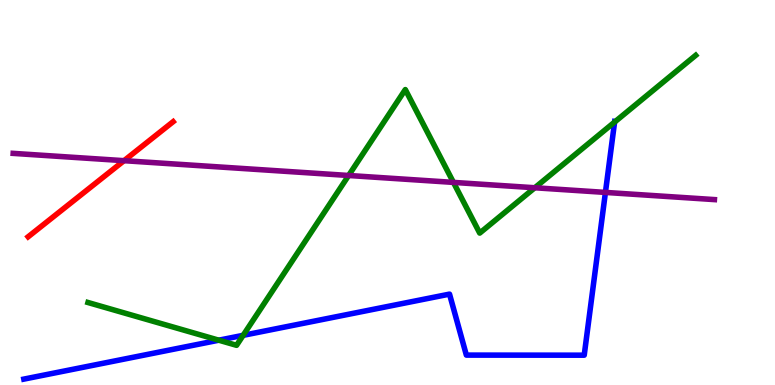[{'lines': ['blue', 'red'], 'intersections': []}, {'lines': ['green', 'red'], 'intersections': []}, {'lines': ['purple', 'red'], 'intersections': [{'x': 1.6, 'y': 5.83}]}, {'lines': ['blue', 'green'], 'intersections': [{'x': 2.82, 'y': 1.16}, {'x': 3.14, 'y': 1.29}, {'x': 7.93, 'y': 6.83}]}, {'lines': ['blue', 'purple'], 'intersections': [{'x': 7.81, 'y': 5.0}]}, {'lines': ['green', 'purple'], 'intersections': [{'x': 4.5, 'y': 5.44}, {'x': 5.85, 'y': 5.26}, {'x': 6.9, 'y': 5.12}]}]